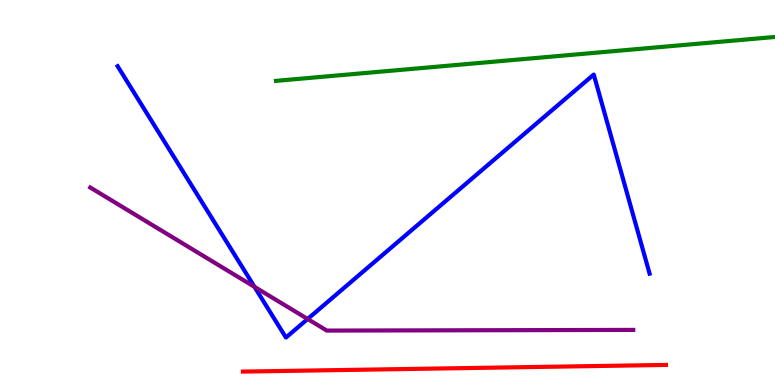[{'lines': ['blue', 'red'], 'intersections': []}, {'lines': ['green', 'red'], 'intersections': []}, {'lines': ['purple', 'red'], 'intersections': []}, {'lines': ['blue', 'green'], 'intersections': []}, {'lines': ['blue', 'purple'], 'intersections': [{'x': 3.28, 'y': 2.55}, {'x': 3.97, 'y': 1.71}]}, {'lines': ['green', 'purple'], 'intersections': []}]